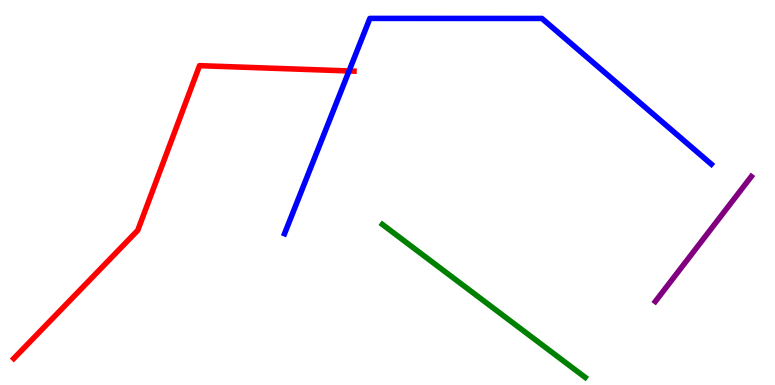[{'lines': ['blue', 'red'], 'intersections': [{'x': 4.5, 'y': 8.16}]}, {'lines': ['green', 'red'], 'intersections': []}, {'lines': ['purple', 'red'], 'intersections': []}, {'lines': ['blue', 'green'], 'intersections': []}, {'lines': ['blue', 'purple'], 'intersections': []}, {'lines': ['green', 'purple'], 'intersections': []}]